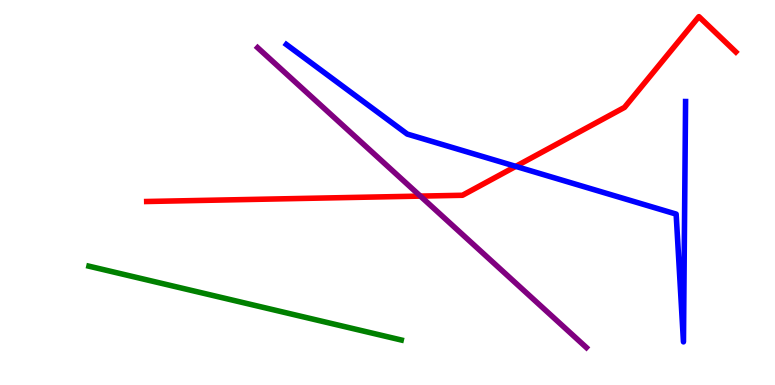[{'lines': ['blue', 'red'], 'intersections': [{'x': 6.66, 'y': 5.68}]}, {'lines': ['green', 'red'], 'intersections': []}, {'lines': ['purple', 'red'], 'intersections': [{'x': 5.42, 'y': 4.91}]}, {'lines': ['blue', 'green'], 'intersections': []}, {'lines': ['blue', 'purple'], 'intersections': []}, {'lines': ['green', 'purple'], 'intersections': []}]